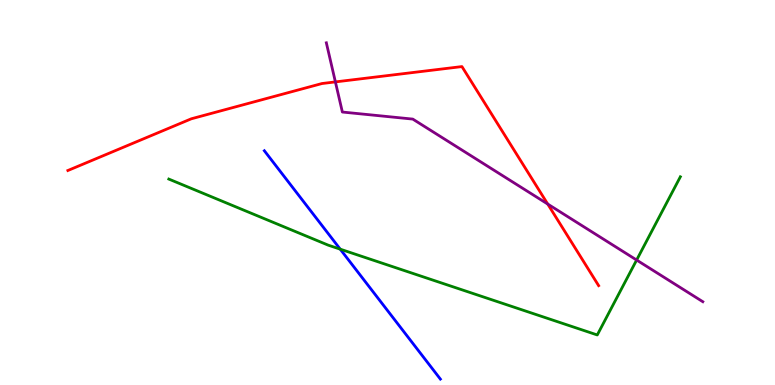[{'lines': ['blue', 'red'], 'intersections': []}, {'lines': ['green', 'red'], 'intersections': []}, {'lines': ['purple', 'red'], 'intersections': [{'x': 4.33, 'y': 7.87}, {'x': 7.07, 'y': 4.7}]}, {'lines': ['blue', 'green'], 'intersections': [{'x': 4.39, 'y': 3.53}]}, {'lines': ['blue', 'purple'], 'intersections': []}, {'lines': ['green', 'purple'], 'intersections': [{'x': 8.21, 'y': 3.25}]}]